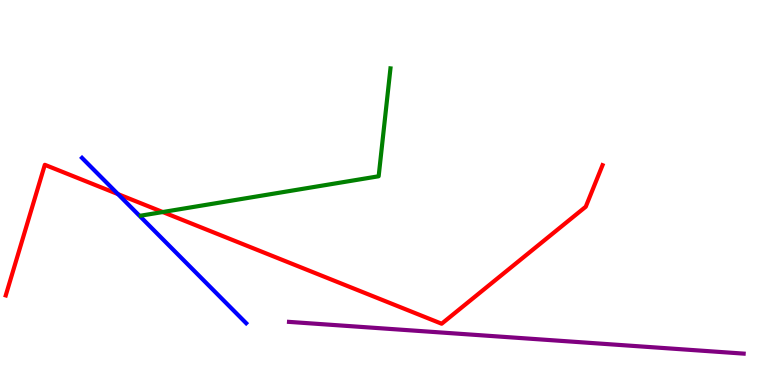[{'lines': ['blue', 'red'], 'intersections': [{'x': 1.52, 'y': 4.96}]}, {'lines': ['green', 'red'], 'intersections': [{'x': 2.1, 'y': 4.49}]}, {'lines': ['purple', 'red'], 'intersections': []}, {'lines': ['blue', 'green'], 'intersections': []}, {'lines': ['blue', 'purple'], 'intersections': []}, {'lines': ['green', 'purple'], 'intersections': []}]